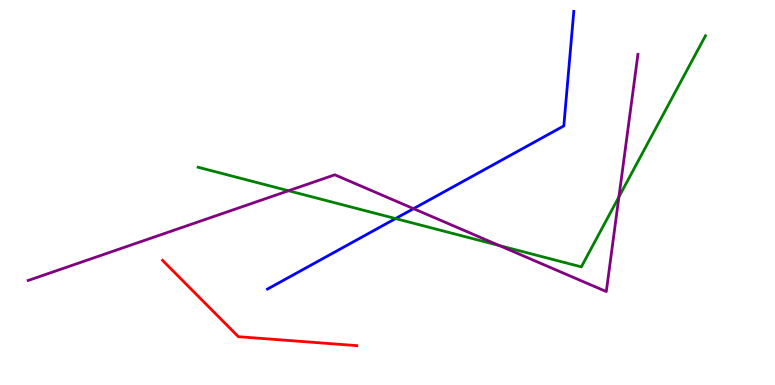[{'lines': ['blue', 'red'], 'intersections': []}, {'lines': ['green', 'red'], 'intersections': []}, {'lines': ['purple', 'red'], 'intersections': []}, {'lines': ['blue', 'green'], 'intersections': [{'x': 5.1, 'y': 4.32}]}, {'lines': ['blue', 'purple'], 'intersections': [{'x': 5.34, 'y': 4.58}]}, {'lines': ['green', 'purple'], 'intersections': [{'x': 3.72, 'y': 5.05}, {'x': 6.44, 'y': 3.62}, {'x': 7.99, 'y': 4.89}]}]